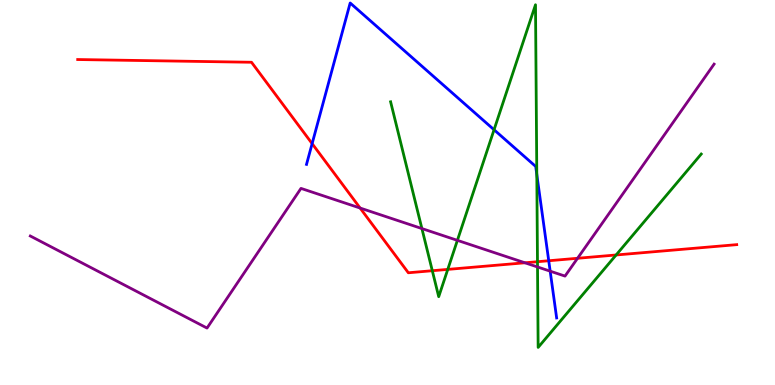[{'lines': ['blue', 'red'], 'intersections': [{'x': 4.03, 'y': 6.27}, {'x': 7.08, 'y': 3.23}]}, {'lines': ['green', 'red'], 'intersections': [{'x': 5.58, 'y': 2.97}, {'x': 5.78, 'y': 3.0}, {'x': 6.94, 'y': 3.2}, {'x': 7.95, 'y': 3.38}]}, {'lines': ['purple', 'red'], 'intersections': [{'x': 4.65, 'y': 4.6}, {'x': 6.77, 'y': 3.17}, {'x': 7.45, 'y': 3.29}]}, {'lines': ['blue', 'green'], 'intersections': [{'x': 6.37, 'y': 6.63}, {'x': 6.93, 'y': 5.47}]}, {'lines': ['blue', 'purple'], 'intersections': [{'x': 7.1, 'y': 2.96}]}, {'lines': ['green', 'purple'], 'intersections': [{'x': 5.44, 'y': 4.06}, {'x': 5.9, 'y': 3.76}, {'x': 6.94, 'y': 3.07}]}]